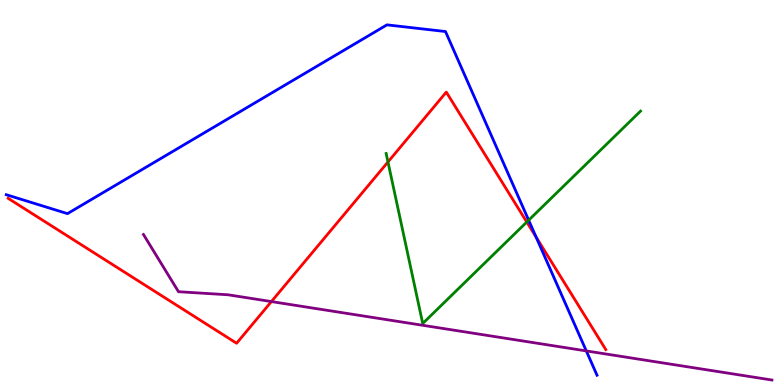[{'lines': ['blue', 'red'], 'intersections': [{'x': 6.92, 'y': 3.84}]}, {'lines': ['green', 'red'], 'intersections': [{'x': 5.01, 'y': 5.79}, {'x': 6.8, 'y': 4.23}]}, {'lines': ['purple', 'red'], 'intersections': [{'x': 3.5, 'y': 2.17}]}, {'lines': ['blue', 'green'], 'intersections': [{'x': 6.82, 'y': 4.28}]}, {'lines': ['blue', 'purple'], 'intersections': [{'x': 7.57, 'y': 0.885}]}, {'lines': ['green', 'purple'], 'intersections': []}]